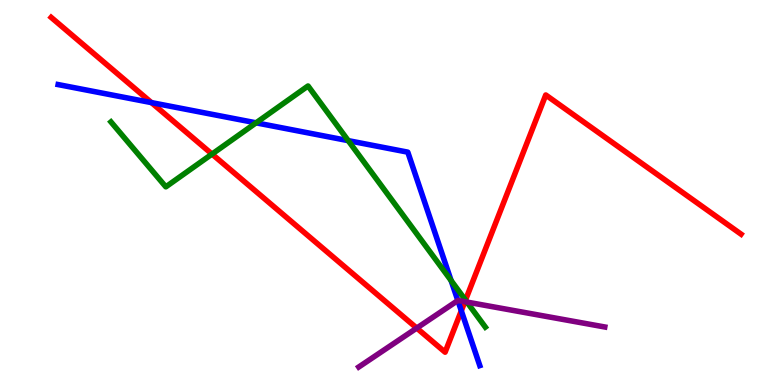[{'lines': ['blue', 'red'], 'intersections': [{'x': 1.95, 'y': 7.33}, {'x': 5.95, 'y': 1.93}]}, {'lines': ['green', 'red'], 'intersections': [{'x': 2.74, 'y': 6.0}, {'x': 6.01, 'y': 2.2}]}, {'lines': ['purple', 'red'], 'intersections': [{'x': 5.38, 'y': 1.48}, {'x': 6.0, 'y': 2.16}]}, {'lines': ['blue', 'green'], 'intersections': [{'x': 3.3, 'y': 6.81}, {'x': 4.49, 'y': 6.35}, {'x': 5.82, 'y': 2.71}]}, {'lines': ['blue', 'purple'], 'intersections': [{'x': 5.91, 'y': 2.19}]}, {'lines': ['green', 'purple'], 'intersections': [{'x': 6.02, 'y': 2.15}]}]